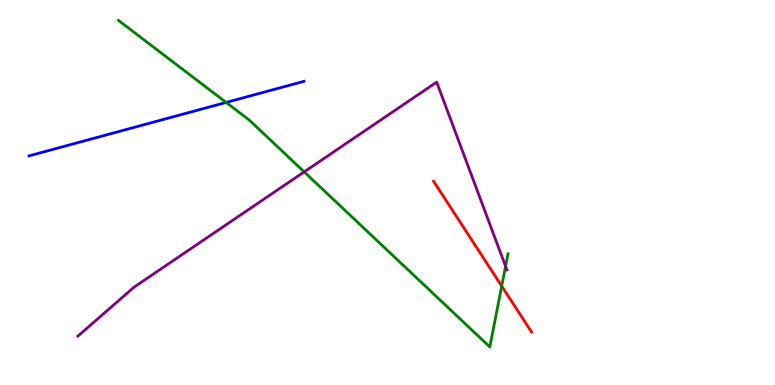[{'lines': ['blue', 'red'], 'intersections': []}, {'lines': ['green', 'red'], 'intersections': [{'x': 6.47, 'y': 2.57}]}, {'lines': ['purple', 'red'], 'intersections': []}, {'lines': ['blue', 'green'], 'intersections': [{'x': 2.92, 'y': 7.34}]}, {'lines': ['blue', 'purple'], 'intersections': []}, {'lines': ['green', 'purple'], 'intersections': [{'x': 3.93, 'y': 5.54}, {'x': 6.52, 'y': 3.08}]}]